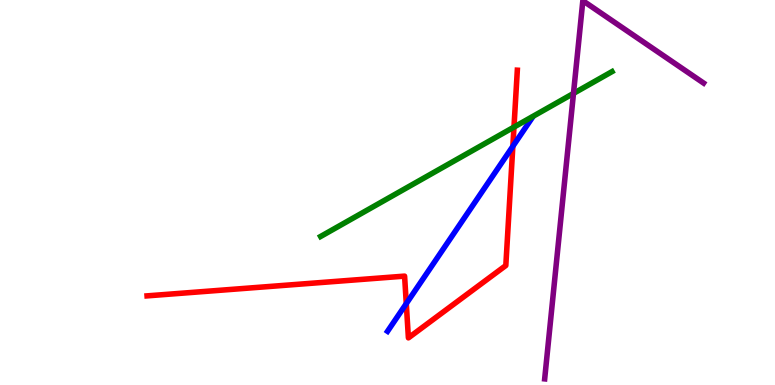[{'lines': ['blue', 'red'], 'intersections': [{'x': 5.24, 'y': 2.11}, {'x': 6.62, 'y': 6.2}]}, {'lines': ['green', 'red'], 'intersections': [{'x': 6.63, 'y': 6.7}]}, {'lines': ['purple', 'red'], 'intersections': []}, {'lines': ['blue', 'green'], 'intersections': []}, {'lines': ['blue', 'purple'], 'intersections': []}, {'lines': ['green', 'purple'], 'intersections': [{'x': 7.4, 'y': 7.57}]}]